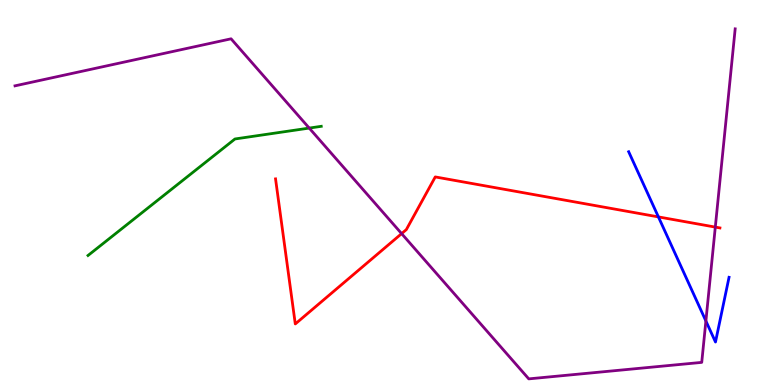[{'lines': ['blue', 'red'], 'intersections': [{'x': 8.5, 'y': 4.37}]}, {'lines': ['green', 'red'], 'intersections': []}, {'lines': ['purple', 'red'], 'intersections': [{'x': 5.18, 'y': 3.93}, {'x': 9.23, 'y': 4.1}]}, {'lines': ['blue', 'green'], 'intersections': []}, {'lines': ['blue', 'purple'], 'intersections': [{'x': 9.11, 'y': 1.66}]}, {'lines': ['green', 'purple'], 'intersections': [{'x': 3.99, 'y': 6.67}]}]